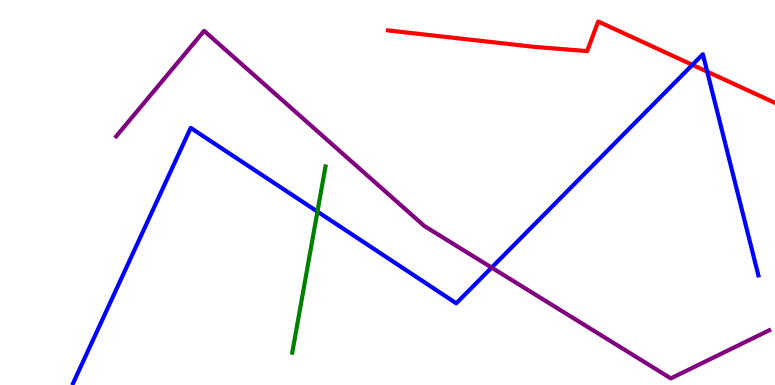[{'lines': ['blue', 'red'], 'intersections': [{'x': 8.93, 'y': 8.32}, {'x': 9.13, 'y': 8.14}]}, {'lines': ['green', 'red'], 'intersections': []}, {'lines': ['purple', 'red'], 'intersections': []}, {'lines': ['blue', 'green'], 'intersections': [{'x': 4.1, 'y': 4.5}]}, {'lines': ['blue', 'purple'], 'intersections': [{'x': 6.34, 'y': 3.05}]}, {'lines': ['green', 'purple'], 'intersections': []}]